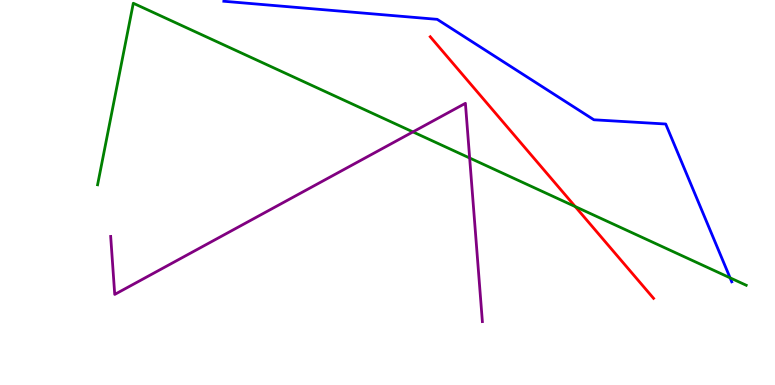[{'lines': ['blue', 'red'], 'intersections': []}, {'lines': ['green', 'red'], 'intersections': [{'x': 7.42, 'y': 4.63}]}, {'lines': ['purple', 'red'], 'intersections': []}, {'lines': ['blue', 'green'], 'intersections': [{'x': 9.42, 'y': 2.78}]}, {'lines': ['blue', 'purple'], 'intersections': []}, {'lines': ['green', 'purple'], 'intersections': [{'x': 5.33, 'y': 6.57}, {'x': 6.06, 'y': 5.9}]}]